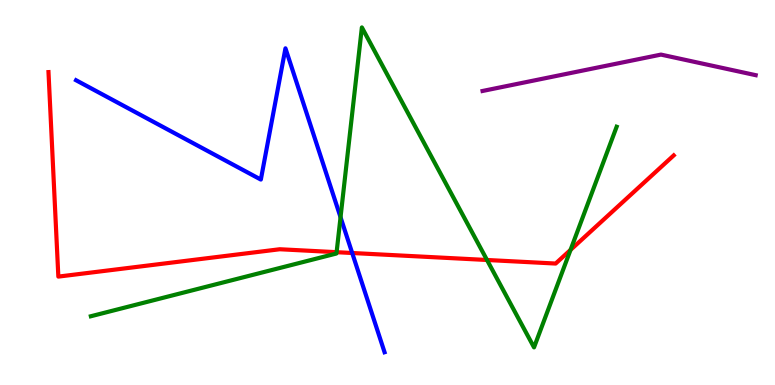[{'lines': ['blue', 'red'], 'intersections': [{'x': 4.54, 'y': 3.43}]}, {'lines': ['green', 'red'], 'intersections': [{'x': 4.34, 'y': 3.45}, {'x': 6.28, 'y': 3.25}, {'x': 7.36, 'y': 3.51}]}, {'lines': ['purple', 'red'], 'intersections': []}, {'lines': ['blue', 'green'], 'intersections': [{'x': 4.39, 'y': 4.36}]}, {'lines': ['blue', 'purple'], 'intersections': []}, {'lines': ['green', 'purple'], 'intersections': []}]